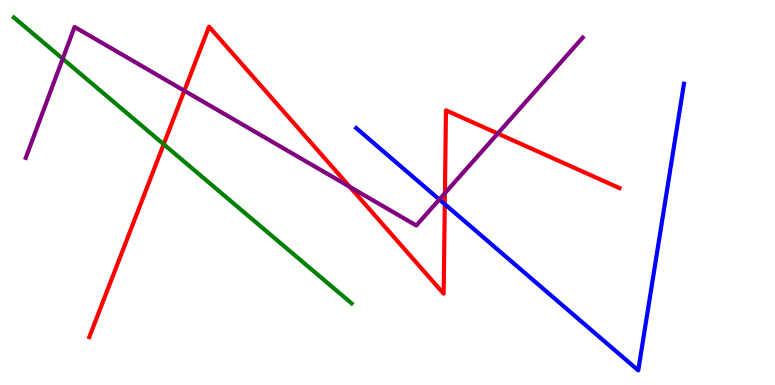[{'lines': ['blue', 'red'], 'intersections': [{'x': 5.74, 'y': 4.7}]}, {'lines': ['green', 'red'], 'intersections': [{'x': 2.11, 'y': 6.25}]}, {'lines': ['purple', 'red'], 'intersections': [{'x': 2.38, 'y': 7.64}, {'x': 4.51, 'y': 5.15}, {'x': 5.74, 'y': 4.98}, {'x': 6.42, 'y': 6.53}]}, {'lines': ['blue', 'green'], 'intersections': []}, {'lines': ['blue', 'purple'], 'intersections': [{'x': 5.67, 'y': 4.82}]}, {'lines': ['green', 'purple'], 'intersections': [{'x': 0.809, 'y': 8.47}]}]